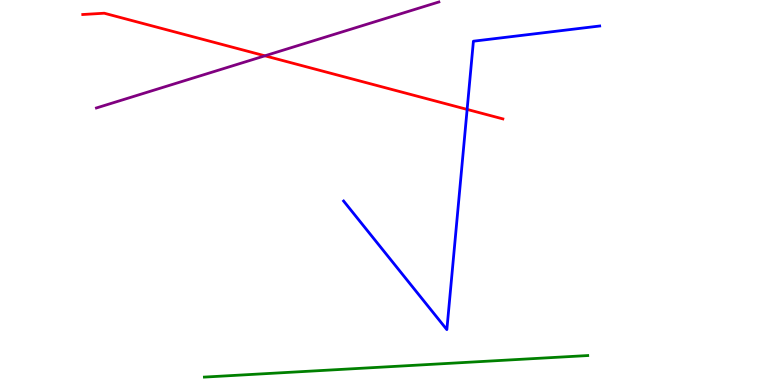[{'lines': ['blue', 'red'], 'intersections': [{'x': 6.03, 'y': 7.16}]}, {'lines': ['green', 'red'], 'intersections': []}, {'lines': ['purple', 'red'], 'intersections': [{'x': 3.42, 'y': 8.55}]}, {'lines': ['blue', 'green'], 'intersections': []}, {'lines': ['blue', 'purple'], 'intersections': []}, {'lines': ['green', 'purple'], 'intersections': []}]